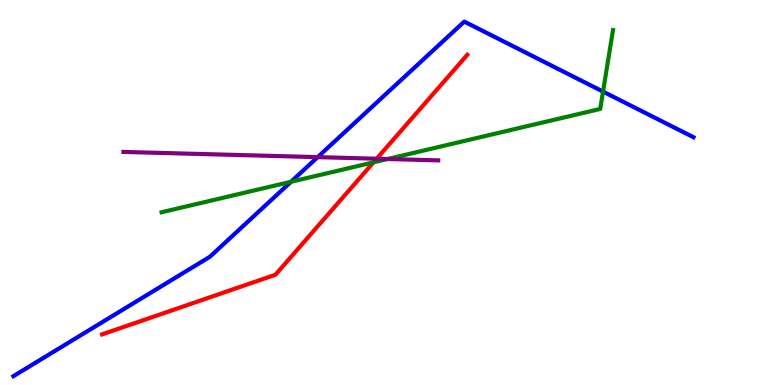[{'lines': ['blue', 'red'], 'intersections': []}, {'lines': ['green', 'red'], 'intersections': [{'x': 4.82, 'y': 5.78}]}, {'lines': ['purple', 'red'], 'intersections': [{'x': 4.86, 'y': 5.88}]}, {'lines': ['blue', 'green'], 'intersections': [{'x': 3.76, 'y': 5.28}, {'x': 7.78, 'y': 7.62}]}, {'lines': ['blue', 'purple'], 'intersections': [{'x': 4.1, 'y': 5.92}]}, {'lines': ['green', 'purple'], 'intersections': [{'x': 5.0, 'y': 5.87}]}]